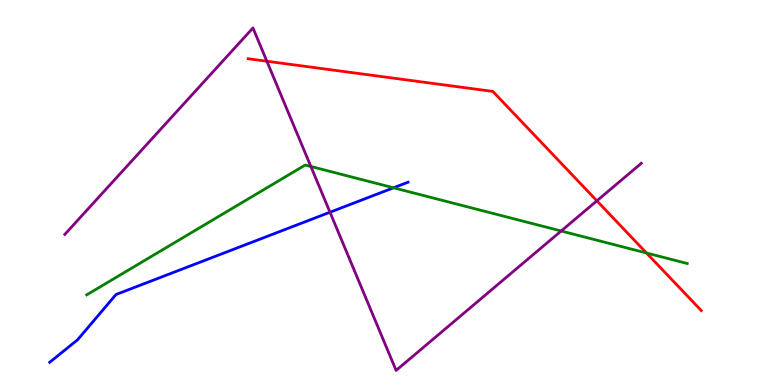[{'lines': ['blue', 'red'], 'intersections': []}, {'lines': ['green', 'red'], 'intersections': [{'x': 8.34, 'y': 3.43}]}, {'lines': ['purple', 'red'], 'intersections': [{'x': 3.44, 'y': 8.41}, {'x': 7.7, 'y': 4.78}]}, {'lines': ['blue', 'green'], 'intersections': [{'x': 5.08, 'y': 5.12}]}, {'lines': ['blue', 'purple'], 'intersections': [{'x': 4.26, 'y': 4.49}]}, {'lines': ['green', 'purple'], 'intersections': [{'x': 4.01, 'y': 5.68}, {'x': 7.24, 'y': 4.0}]}]